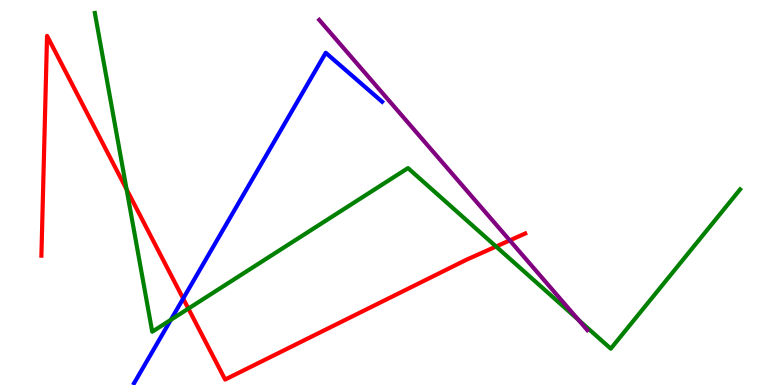[{'lines': ['blue', 'red'], 'intersections': [{'x': 2.36, 'y': 2.25}]}, {'lines': ['green', 'red'], 'intersections': [{'x': 1.63, 'y': 5.08}, {'x': 2.43, 'y': 1.98}, {'x': 6.4, 'y': 3.6}]}, {'lines': ['purple', 'red'], 'intersections': [{'x': 6.58, 'y': 3.76}]}, {'lines': ['blue', 'green'], 'intersections': [{'x': 2.2, 'y': 1.69}]}, {'lines': ['blue', 'purple'], 'intersections': []}, {'lines': ['green', 'purple'], 'intersections': [{'x': 7.46, 'y': 1.69}]}]